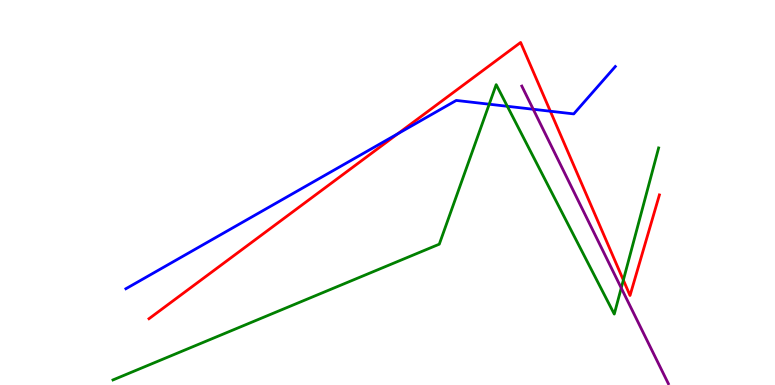[{'lines': ['blue', 'red'], 'intersections': [{'x': 5.13, 'y': 6.53}, {'x': 7.1, 'y': 7.11}]}, {'lines': ['green', 'red'], 'intersections': [{'x': 8.04, 'y': 2.73}]}, {'lines': ['purple', 'red'], 'intersections': []}, {'lines': ['blue', 'green'], 'intersections': [{'x': 6.31, 'y': 7.29}, {'x': 6.55, 'y': 7.24}]}, {'lines': ['blue', 'purple'], 'intersections': [{'x': 6.88, 'y': 7.16}]}, {'lines': ['green', 'purple'], 'intersections': [{'x': 8.02, 'y': 2.52}]}]